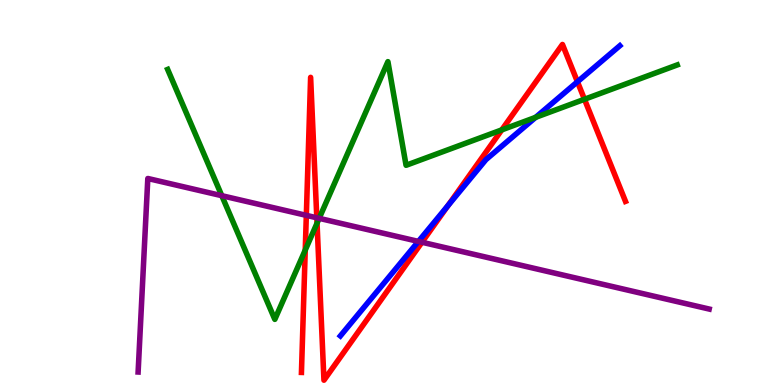[{'lines': ['blue', 'red'], 'intersections': [{'x': 5.78, 'y': 4.66}, {'x': 7.45, 'y': 7.88}]}, {'lines': ['green', 'red'], 'intersections': [{'x': 3.94, 'y': 3.5}, {'x': 4.09, 'y': 4.2}, {'x': 6.47, 'y': 6.63}, {'x': 7.54, 'y': 7.42}]}, {'lines': ['purple', 'red'], 'intersections': [{'x': 3.95, 'y': 4.41}, {'x': 4.09, 'y': 4.34}, {'x': 5.44, 'y': 3.71}]}, {'lines': ['blue', 'green'], 'intersections': [{'x': 6.91, 'y': 6.95}]}, {'lines': ['blue', 'purple'], 'intersections': [{'x': 5.4, 'y': 3.73}]}, {'lines': ['green', 'purple'], 'intersections': [{'x': 2.86, 'y': 4.92}, {'x': 4.12, 'y': 4.33}]}]